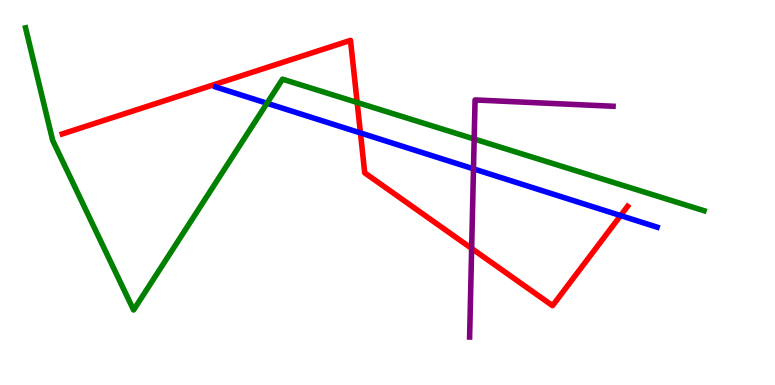[{'lines': ['blue', 'red'], 'intersections': [{'x': 4.65, 'y': 6.55}, {'x': 8.01, 'y': 4.4}]}, {'lines': ['green', 'red'], 'intersections': [{'x': 4.61, 'y': 7.34}]}, {'lines': ['purple', 'red'], 'intersections': [{'x': 6.09, 'y': 3.55}]}, {'lines': ['blue', 'green'], 'intersections': [{'x': 3.45, 'y': 7.32}]}, {'lines': ['blue', 'purple'], 'intersections': [{'x': 6.11, 'y': 5.61}]}, {'lines': ['green', 'purple'], 'intersections': [{'x': 6.12, 'y': 6.39}]}]